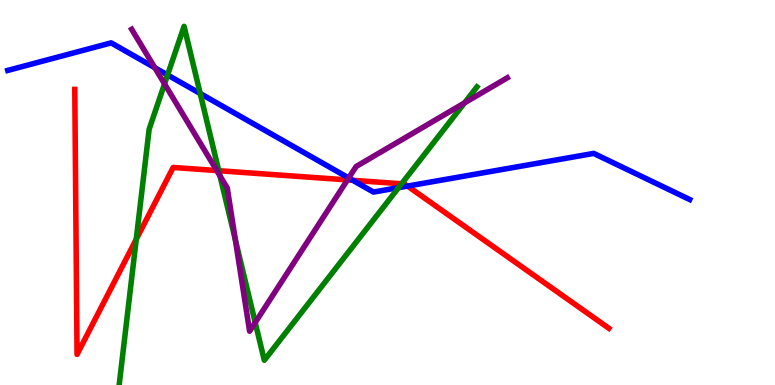[{'lines': ['blue', 'red'], 'intersections': [{'x': 4.55, 'y': 5.32}, {'x': 5.26, 'y': 5.17}]}, {'lines': ['green', 'red'], 'intersections': [{'x': 1.76, 'y': 3.78}, {'x': 2.82, 'y': 5.57}, {'x': 5.18, 'y': 5.23}]}, {'lines': ['purple', 'red'], 'intersections': [{'x': 2.8, 'y': 5.57}, {'x': 4.48, 'y': 5.33}]}, {'lines': ['blue', 'green'], 'intersections': [{'x': 2.16, 'y': 8.05}, {'x': 2.58, 'y': 7.57}, {'x': 5.14, 'y': 5.13}]}, {'lines': ['blue', 'purple'], 'intersections': [{'x': 2.0, 'y': 8.24}, {'x': 4.5, 'y': 5.38}]}, {'lines': ['green', 'purple'], 'intersections': [{'x': 2.12, 'y': 7.82}, {'x': 2.84, 'y': 5.43}, {'x': 3.04, 'y': 3.77}, {'x': 3.29, 'y': 1.62}, {'x': 5.99, 'y': 7.33}]}]